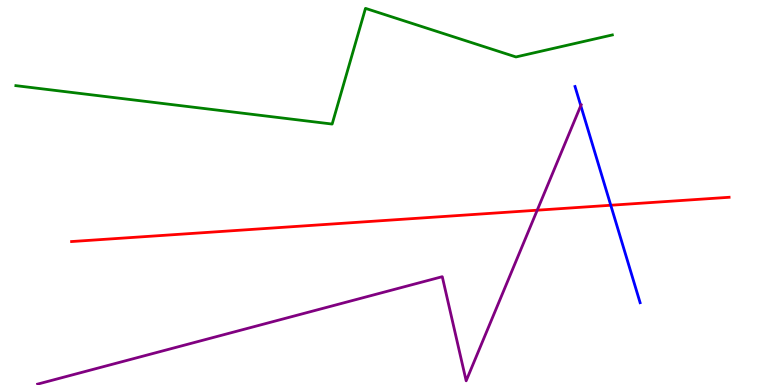[{'lines': ['blue', 'red'], 'intersections': [{'x': 7.88, 'y': 4.67}]}, {'lines': ['green', 'red'], 'intersections': []}, {'lines': ['purple', 'red'], 'intersections': [{'x': 6.93, 'y': 4.54}]}, {'lines': ['blue', 'green'], 'intersections': []}, {'lines': ['blue', 'purple'], 'intersections': [{'x': 7.49, 'y': 7.26}]}, {'lines': ['green', 'purple'], 'intersections': []}]